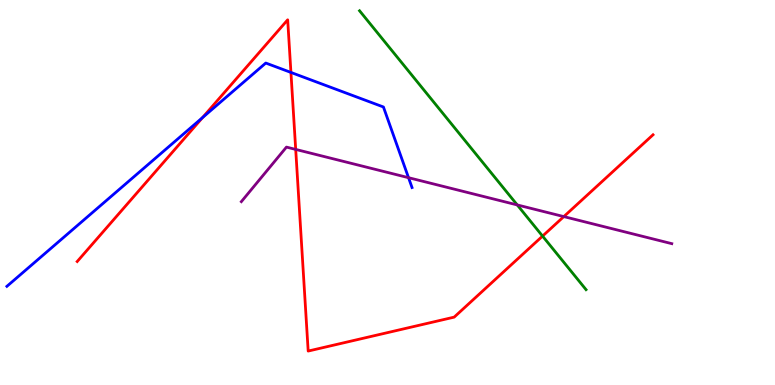[{'lines': ['blue', 'red'], 'intersections': [{'x': 2.61, 'y': 6.95}, {'x': 3.75, 'y': 8.12}]}, {'lines': ['green', 'red'], 'intersections': [{'x': 7.0, 'y': 3.87}]}, {'lines': ['purple', 'red'], 'intersections': [{'x': 3.82, 'y': 6.12}, {'x': 7.28, 'y': 4.37}]}, {'lines': ['blue', 'green'], 'intersections': []}, {'lines': ['blue', 'purple'], 'intersections': [{'x': 5.27, 'y': 5.38}]}, {'lines': ['green', 'purple'], 'intersections': [{'x': 6.67, 'y': 4.68}]}]